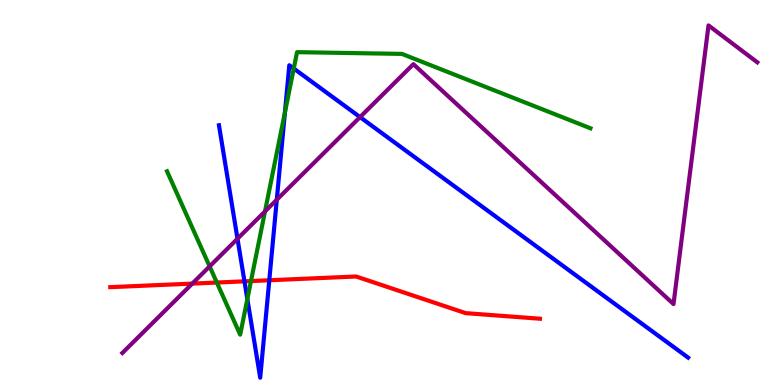[{'lines': ['blue', 'red'], 'intersections': [{'x': 3.15, 'y': 2.69}, {'x': 3.47, 'y': 2.72}]}, {'lines': ['green', 'red'], 'intersections': [{'x': 2.8, 'y': 2.66}, {'x': 3.24, 'y': 2.7}]}, {'lines': ['purple', 'red'], 'intersections': [{'x': 2.48, 'y': 2.63}]}, {'lines': ['blue', 'green'], 'intersections': [{'x': 3.19, 'y': 2.23}, {'x': 3.68, 'y': 7.08}, {'x': 3.79, 'y': 8.22}]}, {'lines': ['blue', 'purple'], 'intersections': [{'x': 3.06, 'y': 3.8}, {'x': 3.57, 'y': 4.81}, {'x': 4.65, 'y': 6.96}]}, {'lines': ['green', 'purple'], 'intersections': [{'x': 2.7, 'y': 3.08}, {'x': 3.42, 'y': 4.51}]}]